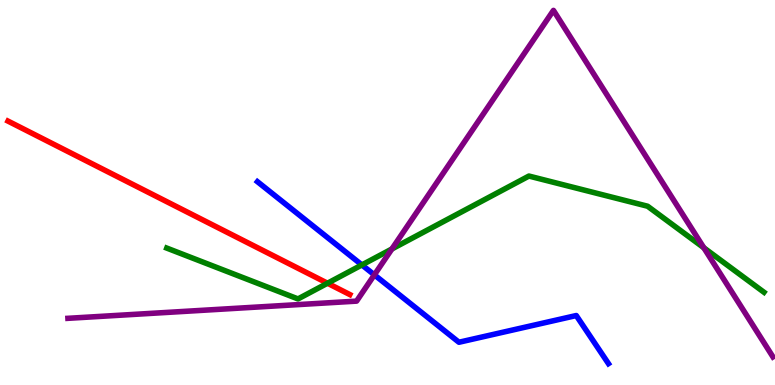[{'lines': ['blue', 'red'], 'intersections': []}, {'lines': ['green', 'red'], 'intersections': [{'x': 4.23, 'y': 2.64}]}, {'lines': ['purple', 'red'], 'intersections': []}, {'lines': ['blue', 'green'], 'intersections': [{'x': 4.67, 'y': 3.12}]}, {'lines': ['blue', 'purple'], 'intersections': [{'x': 4.83, 'y': 2.86}]}, {'lines': ['green', 'purple'], 'intersections': [{'x': 5.06, 'y': 3.53}, {'x': 9.08, 'y': 3.56}]}]